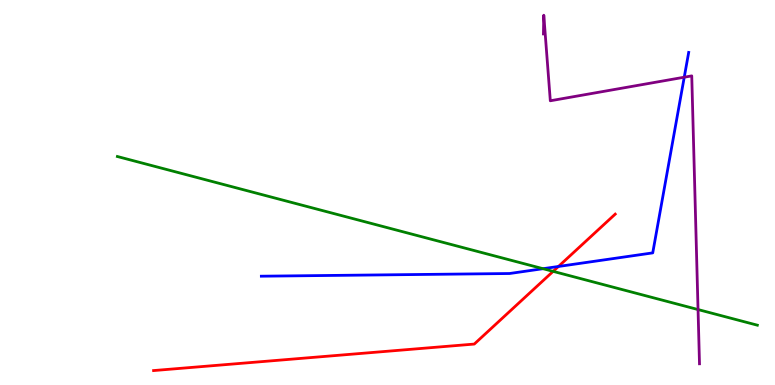[{'lines': ['blue', 'red'], 'intersections': [{'x': 7.21, 'y': 3.08}]}, {'lines': ['green', 'red'], 'intersections': [{'x': 7.14, 'y': 2.95}]}, {'lines': ['purple', 'red'], 'intersections': []}, {'lines': ['blue', 'green'], 'intersections': [{'x': 7.01, 'y': 3.02}]}, {'lines': ['blue', 'purple'], 'intersections': [{'x': 8.83, 'y': 7.99}]}, {'lines': ['green', 'purple'], 'intersections': [{'x': 9.01, 'y': 1.96}]}]